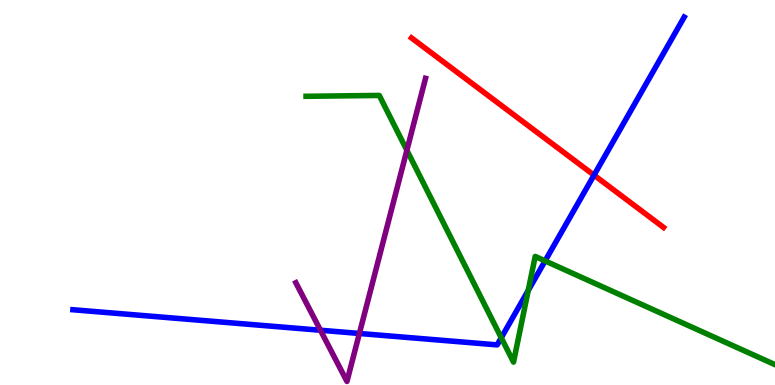[{'lines': ['blue', 'red'], 'intersections': [{'x': 7.66, 'y': 5.45}]}, {'lines': ['green', 'red'], 'intersections': []}, {'lines': ['purple', 'red'], 'intersections': []}, {'lines': ['blue', 'green'], 'intersections': [{'x': 6.47, 'y': 1.23}, {'x': 6.82, 'y': 2.45}, {'x': 7.03, 'y': 3.22}]}, {'lines': ['blue', 'purple'], 'intersections': [{'x': 4.13, 'y': 1.42}, {'x': 4.64, 'y': 1.34}]}, {'lines': ['green', 'purple'], 'intersections': [{'x': 5.25, 'y': 6.1}]}]